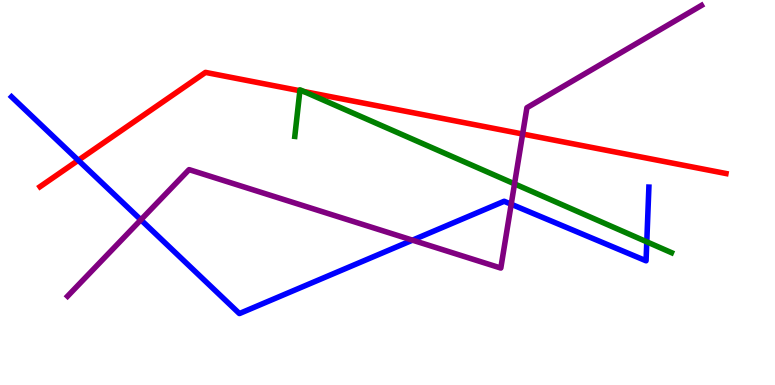[{'lines': ['blue', 'red'], 'intersections': [{'x': 1.01, 'y': 5.84}]}, {'lines': ['green', 'red'], 'intersections': [{'x': 3.87, 'y': 7.64}, {'x': 3.92, 'y': 7.62}]}, {'lines': ['purple', 'red'], 'intersections': [{'x': 6.74, 'y': 6.52}]}, {'lines': ['blue', 'green'], 'intersections': [{'x': 8.35, 'y': 3.72}]}, {'lines': ['blue', 'purple'], 'intersections': [{'x': 1.82, 'y': 4.29}, {'x': 5.32, 'y': 3.76}, {'x': 6.6, 'y': 4.7}]}, {'lines': ['green', 'purple'], 'intersections': [{'x': 6.64, 'y': 5.22}]}]